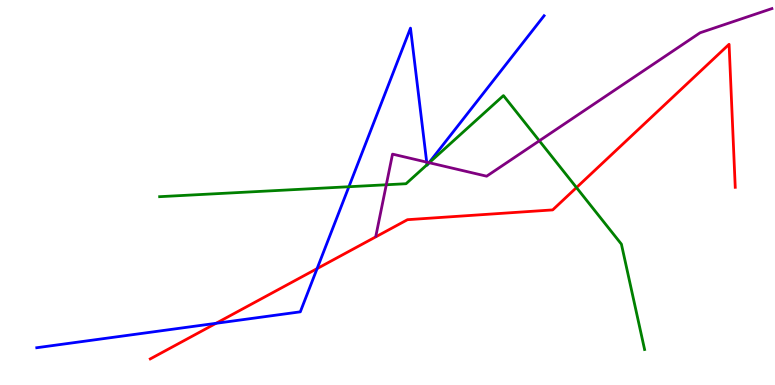[{'lines': ['blue', 'red'], 'intersections': [{'x': 2.79, 'y': 1.6}, {'x': 4.09, 'y': 3.02}]}, {'lines': ['green', 'red'], 'intersections': [{'x': 7.44, 'y': 5.13}]}, {'lines': ['purple', 'red'], 'intersections': []}, {'lines': ['blue', 'green'], 'intersections': [{'x': 4.5, 'y': 5.15}, {'x': 5.51, 'y': 5.72}, {'x': 5.53, 'y': 5.75}]}, {'lines': ['blue', 'purple'], 'intersections': [{'x': 5.51, 'y': 5.79}, {'x': 5.54, 'y': 5.77}]}, {'lines': ['green', 'purple'], 'intersections': [{'x': 4.98, 'y': 5.2}, {'x': 5.54, 'y': 5.77}, {'x': 6.96, 'y': 6.34}]}]